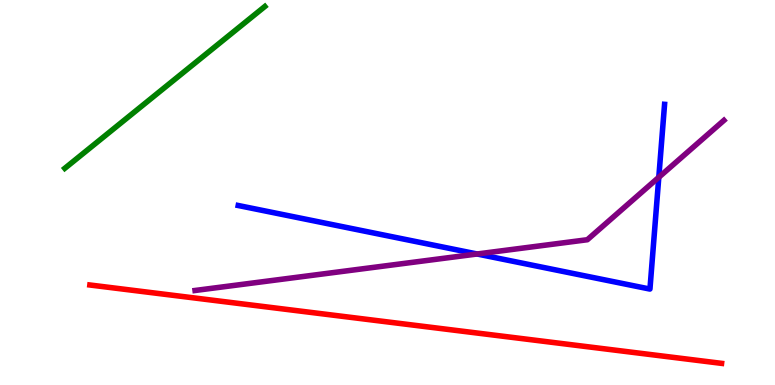[{'lines': ['blue', 'red'], 'intersections': []}, {'lines': ['green', 'red'], 'intersections': []}, {'lines': ['purple', 'red'], 'intersections': []}, {'lines': ['blue', 'green'], 'intersections': []}, {'lines': ['blue', 'purple'], 'intersections': [{'x': 6.16, 'y': 3.4}, {'x': 8.5, 'y': 5.4}]}, {'lines': ['green', 'purple'], 'intersections': []}]